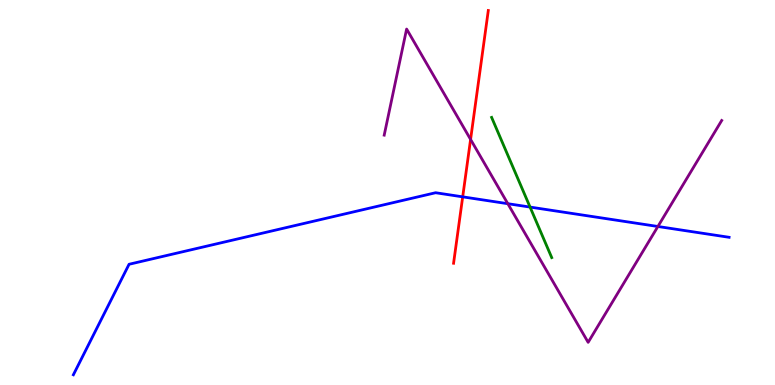[{'lines': ['blue', 'red'], 'intersections': [{'x': 5.97, 'y': 4.89}]}, {'lines': ['green', 'red'], 'intersections': []}, {'lines': ['purple', 'red'], 'intersections': [{'x': 6.07, 'y': 6.38}]}, {'lines': ['blue', 'green'], 'intersections': [{'x': 6.84, 'y': 4.62}]}, {'lines': ['blue', 'purple'], 'intersections': [{'x': 6.55, 'y': 4.71}, {'x': 8.49, 'y': 4.12}]}, {'lines': ['green', 'purple'], 'intersections': []}]